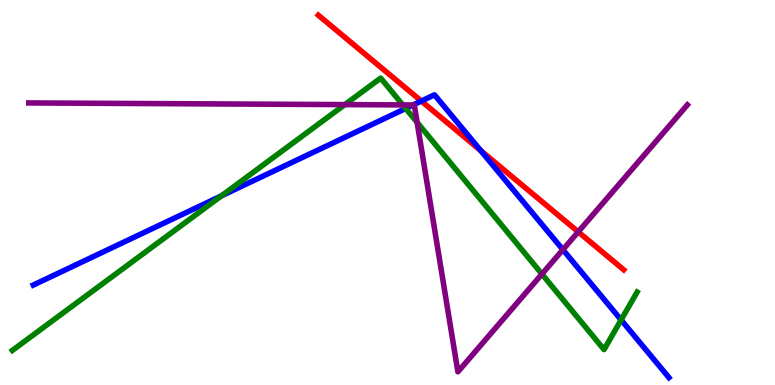[{'lines': ['blue', 'red'], 'intersections': [{'x': 5.44, 'y': 7.37}, {'x': 6.2, 'y': 6.09}]}, {'lines': ['green', 'red'], 'intersections': []}, {'lines': ['purple', 'red'], 'intersections': [{'x': 7.46, 'y': 3.98}]}, {'lines': ['blue', 'green'], 'intersections': [{'x': 2.86, 'y': 4.91}, {'x': 5.23, 'y': 7.18}, {'x': 8.01, 'y': 1.69}]}, {'lines': ['blue', 'purple'], 'intersections': [{'x': 5.33, 'y': 7.27}, {'x': 7.26, 'y': 3.51}]}, {'lines': ['green', 'purple'], 'intersections': [{'x': 4.45, 'y': 7.28}, {'x': 5.2, 'y': 7.28}, {'x': 5.38, 'y': 6.82}, {'x': 6.99, 'y': 2.88}]}]